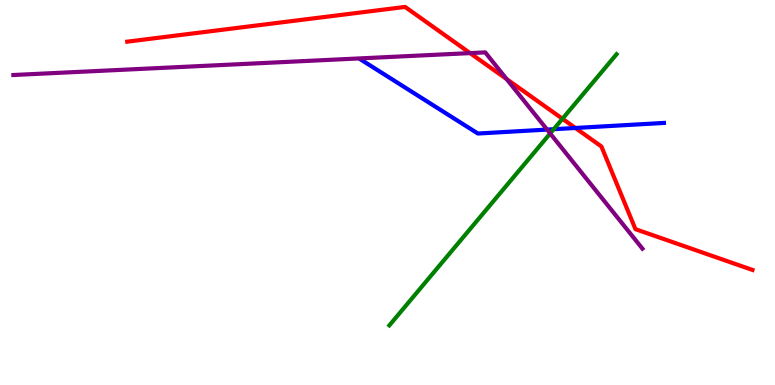[{'lines': ['blue', 'red'], 'intersections': [{'x': 7.42, 'y': 6.68}]}, {'lines': ['green', 'red'], 'intersections': [{'x': 7.26, 'y': 6.91}]}, {'lines': ['purple', 'red'], 'intersections': [{'x': 6.07, 'y': 8.62}, {'x': 6.54, 'y': 7.95}]}, {'lines': ['blue', 'green'], 'intersections': [{'x': 7.14, 'y': 6.64}]}, {'lines': ['blue', 'purple'], 'intersections': [{'x': 7.06, 'y': 6.63}]}, {'lines': ['green', 'purple'], 'intersections': [{'x': 7.1, 'y': 6.53}]}]